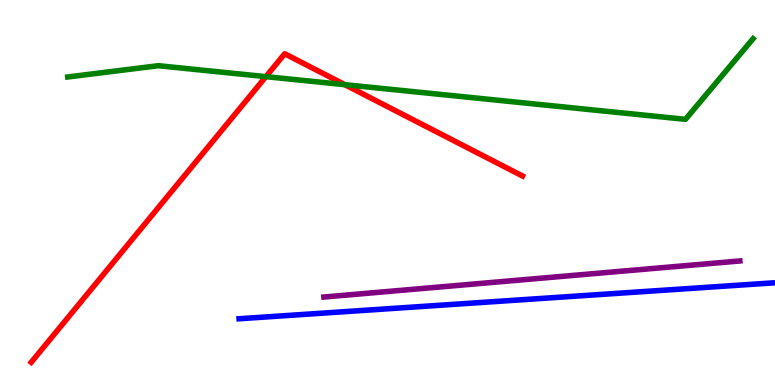[{'lines': ['blue', 'red'], 'intersections': []}, {'lines': ['green', 'red'], 'intersections': [{'x': 3.43, 'y': 8.01}, {'x': 4.45, 'y': 7.8}]}, {'lines': ['purple', 'red'], 'intersections': []}, {'lines': ['blue', 'green'], 'intersections': []}, {'lines': ['blue', 'purple'], 'intersections': []}, {'lines': ['green', 'purple'], 'intersections': []}]